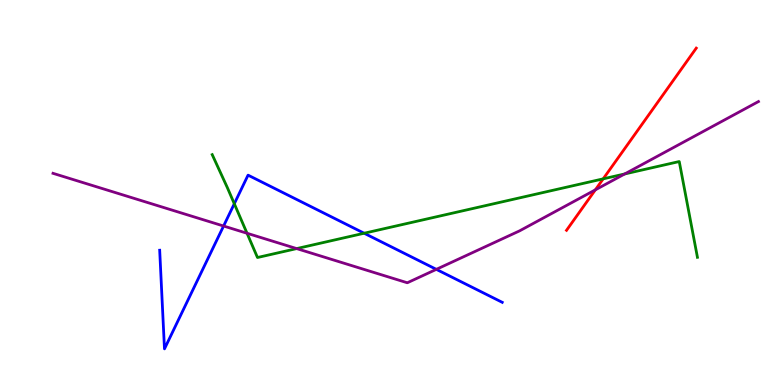[{'lines': ['blue', 'red'], 'intersections': []}, {'lines': ['green', 'red'], 'intersections': [{'x': 7.78, 'y': 5.35}]}, {'lines': ['purple', 'red'], 'intersections': [{'x': 7.68, 'y': 5.07}]}, {'lines': ['blue', 'green'], 'intersections': [{'x': 3.02, 'y': 4.71}, {'x': 4.7, 'y': 3.94}]}, {'lines': ['blue', 'purple'], 'intersections': [{'x': 2.88, 'y': 4.13}, {'x': 5.63, 'y': 3.0}]}, {'lines': ['green', 'purple'], 'intersections': [{'x': 3.19, 'y': 3.94}, {'x': 3.83, 'y': 3.54}, {'x': 8.06, 'y': 5.48}]}]